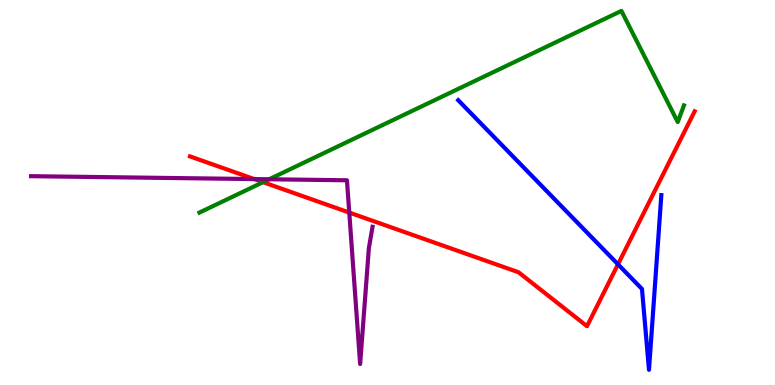[{'lines': ['blue', 'red'], 'intersections': [{'x': 7.97, 'y': 3.13}]}, {'lines': ['green', 'red'], 'intersections': [{'x': 3.39, 'y': 5.27}]}, {'lines': ['purple', 'red'], 'intersections': [{'x': 3.28, 'y': 5.35}, {'x': 4.51, 'y': 4.48}]}, {'lines': ['blue', 'green'], 'intersections': []}, {'lines': ['blue', 'purple'], 'intersections': []}, {'lines': ['green', 'purple'], 'intersections': [{'x': 3.47, 'y': 5.34}]}]